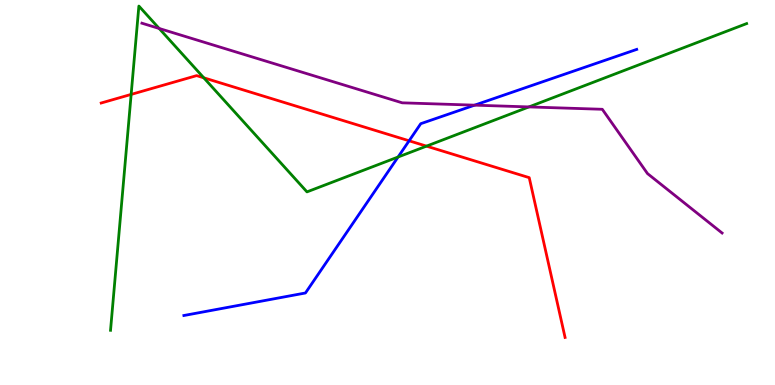[{'lines': ['blue', 'red'], 'intersections': [{'x': 5.28, 'y': 6.34}]}, {'lines': ['green', 'red'], 'intersections': [{'x': 1.69, 'y': 7.55}, {'x': 2.63, 'y': 7.98}, {'x': 5.5, 'y': 6.2}]}, {'lines': ['purple', 'red'], 'intersections': []}, {'lines': ['blue', 'green'], 'intersections': [{'x': 5.14, 'y': 5.92}]}, {'lines': ['blue', 'purple'], 'intersections': [{'x': 6.12, 'y': 7.27}]}, {'lines': ['green', 'purple'], 'intersections': [{'x': 2.05, 'y': 9.26}, {'x': 6.83, 'y': 7.22}]}]